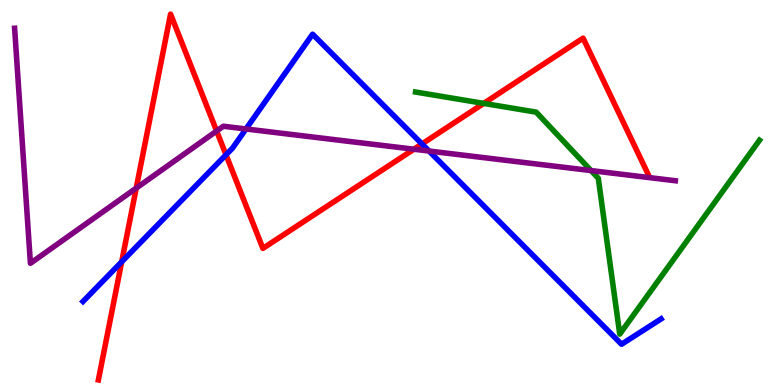[{'lines': ['blue', 'red'], 'intersections': [{'x': 1.57, 'y': 3.2}, {'x': 2.92, 'y': 5.98}, {'x': 5.44, 'y': 6.26}]}, {'lines': ['green', 'red'], 'intersections': [{'x': 6.24, 'y': 7.31}]}, {'lines': ['purple', 'red'], 'intersections': [{'x': 1.76, 'y': 5.11}, {'x': 2.8, 'y': 6.6}, {'x': 5.34, 'y': 6.12}]}, {'lines': ['blue', 'green'], 'intersections': []}, {'lines': ['blue', 'purple'], 'intersections': [{'x': 3.17, 'y': 6.65}, {'x': 5.54, 'y': 6.08}]}, {'lines': ['green', 'purple'], 'intersections': [{'x': 7.63, 'y': 5.57}]}]